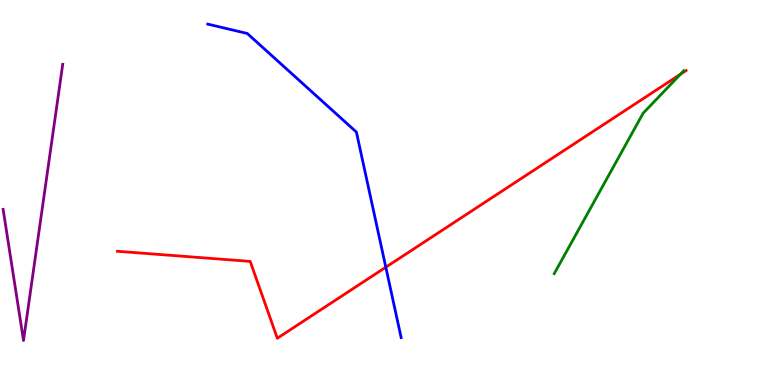[{'lines': ['blue', 'red'], 'intersections': [{'x': 4.98, 'y': 3.06}]}, {'lines': ['green', 'red'], 'intersections': [{'x': 8.78, 'y': 8.07}]}, {'lines': ['purple', 'red'], 'intersections': []}, {'lines': ['blue', 'green'], 'intersections': []}, {'lines': ['blue', 'purple'], 'intersections': []}, {'lines': ['green', 'purple'], 'intersections': []}]